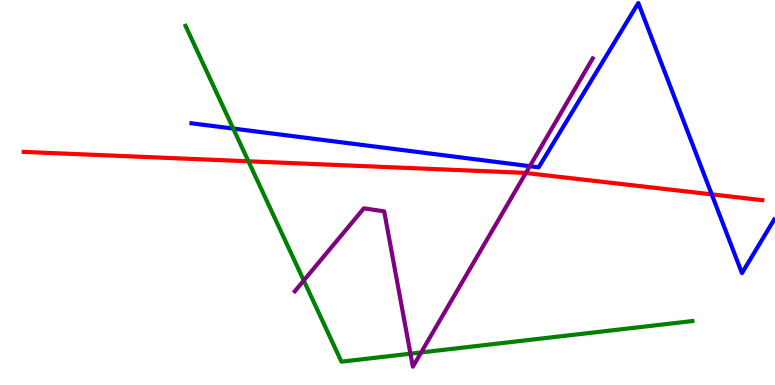[{'lines': ['blue', 'red'], 'intersections': [{'x': 9.18, 'y': 4.95}]}, {'lines': ['green', 'red'], 'intersections': [{'x': 3.21, 'y': 5.81}]}, {'lines': ['purple', 'red'], 'intersections': [{'x': 6.79, 'y': 5.51}]}, {'lines': ['blue', 'green'], 'intersections': [{'x': 3.01, 'y': 6.66}]}, {'lines': ['blue', 'purple'], 'intersections': [{'x': 6.84, 'y': 5.68}]}, {'lines': ['green', 'purple'], 'intersections': [{'x': 3.92, 'y': 2.71}, {'x': 5.3, 'y': 0.813}, {'x': 5.43, 'y': 0.845}]}]